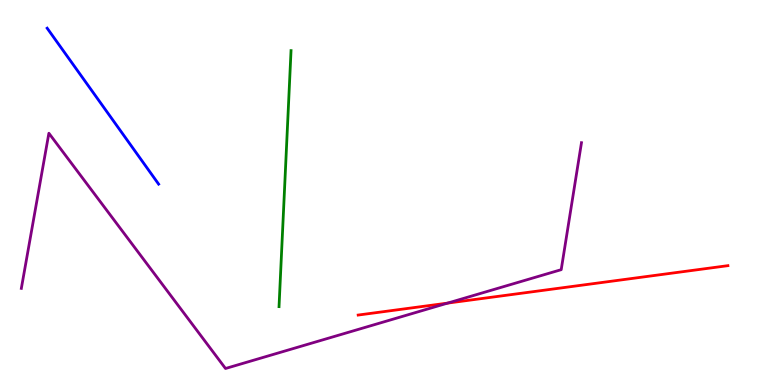[{'lines': ['blue', 'red'], 'intersections': []}, {'lines': ['green', 'red'], 'intersections': []}, {'lines': ['purple', 'red'], 'intersections': [{'x': 5.78, 'y': 2.13}]}, {'lines': ['blue', 'green'], 'intersections': []}, {'lines': ['blue', 'purple'], 'intersections': []}, {'lines': ['green', 'purple'], 'intersections': []}]